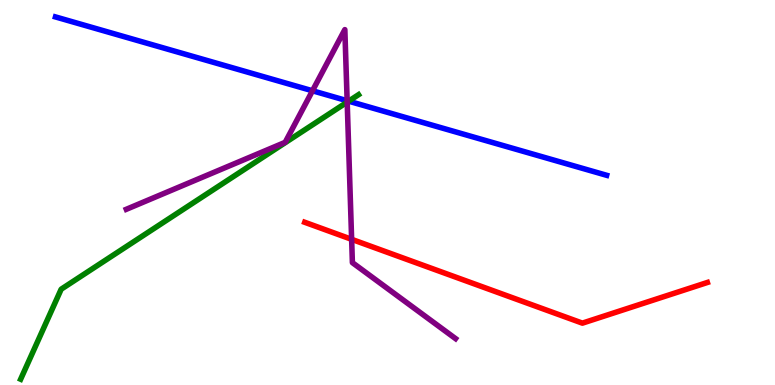[{'lines': ['blue', 'red'], 'intersections': []}, {'lines': ['green', 'red'], 'intersections': []}, {'lines': ['purple', 'red'], 'intersections': [{'x': 4.54, 'y': 3.78}]}, {'lines': ['blue', 'green'], 'intersections': [{'x': 4.5, 'y': 7.37}]}, {'lines': ['blue', 'purple'], 'intersections': [{'x': 4.03, 'y': 7.64}, {'x': 4.48, 'y': 7.38}]}, {'lines': ['green', 'purple'], 'intersections': [{'x': 4.48, 'y': 7.35}]}]